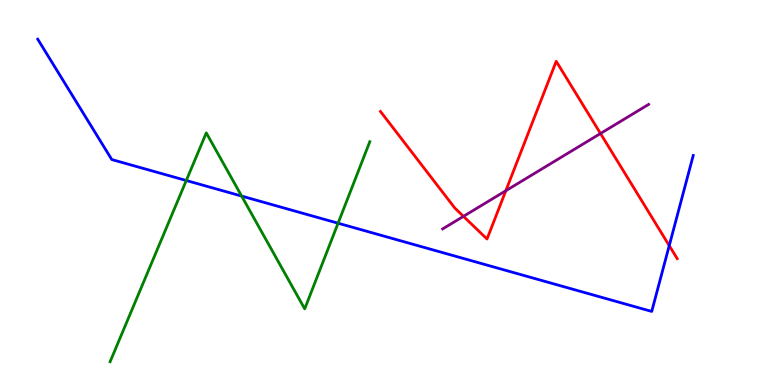[{'lines': ['blue', 'red'], 'intersections': [{'x': 8.64, 'y': 3.62}]}, {'lines': ['green', 'red'], 'intersections': []}, {'lines': ['purple', 'red'], 'intersections': [{'x': 5.98, 'y': 4.38}, {'x': 6.53, 'y': 5.05}, {'x': 7.75, 'y': 6.53}]}, {'lines': ['blue', 'green'], 'intersections': [{'x': 2.4, 'y': 5.31}, {'x': 3.12, 'y': 4.91}, {'x': 4.36, 'y': 4.2}]}, {'lines': ['blue', 'purple'], 'intersections': []}, {'lines': ['green', 'purple'], 'intersections': []}]